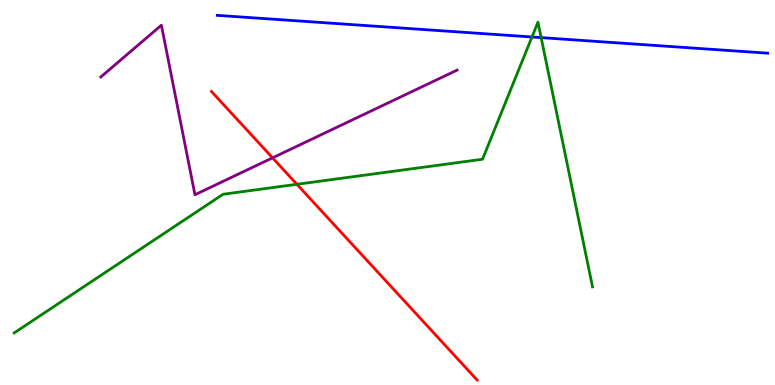[{'lines': ['blue', 'red'], 'intersections': []}, {'lines': ['green', 'red'], 'intersections': [{'x': 3.83, 'y': 5.21}]}, {'lines': ['purple', 'red'], 'intersections': [{'x': 3.52, 'y': 5.9}]}, {'lines': ['blue', 'green'], 'intersections': [{'x': 6.86, 'y': 9.04}, {'x': 6.98, 'y': 9.02}]}, {'lines': ['blue', 'purple'], 'intersections': []}, {'lines': ['green', 'purple'], 'intersections': []}]